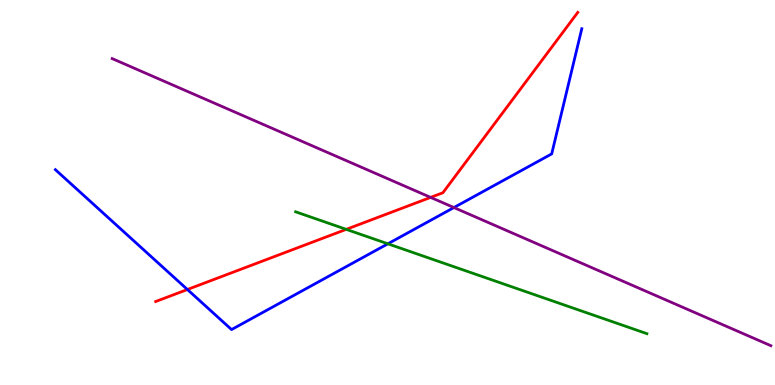[{'lines': ['blue', 'red'], 'intersections': [{'x': 2.42, 'y': 2.48}]}, {'lines': ['green', 'red'], 'intersections': [{'x': 4.47, 'y': 4.04}]}, {'lines': ['purple', 'red'], 'intersections': [{'x': 5.56, 'y': 4.87}]}, {'lines': ['blue', 'green'], 'intersections': [{'x': 5.0, 'y': 3.67}]}, {'lines': ['blue', 'purple'], 'intersections': [{'x': 5.86, 'y': 4.61}]}, {'lines': ['green', 'purple'], 'intersections': []}]